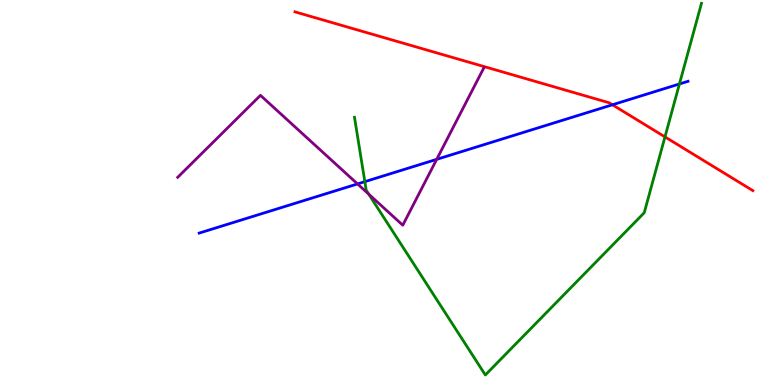[{'lines': ['blue', 'red'], 'intersections': [{'x': 7.9, 'y': 7.28}]}, {'lines': ['green', 'red'], 'intersections': [{'x': 8.58, 'y': 6.44}]}, {'lines': ['purple', 'red'], 'intersections': []}, {'lines': ['blue', 'green'], 'intersections': [{'x': 4.71, 'y': 5.28}, {'x': 8.77, 'y': 7.82}]}, {'lines': ['blue', 'purple'], 'intersections': [{'x': 4.61, 'y': 5.22}, {'x': 5.63, 'y': 5.86}]}, {'lines': ['green', 'purple'], 'intersections': [{'x': 4.76, 'y': 4.96}]}]